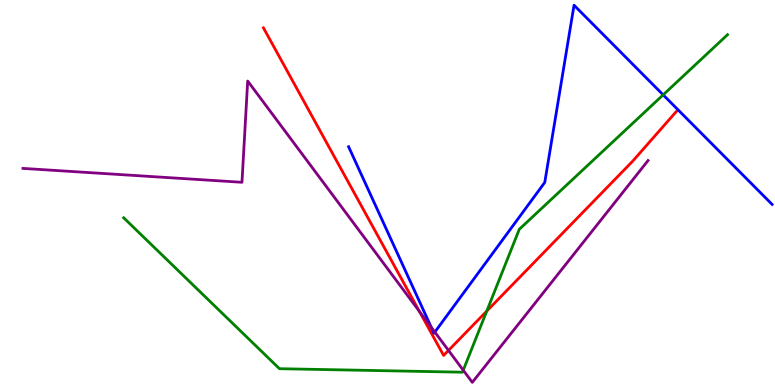[{'lines': ['blue', 'red'], 'intersections': []}, {'lines': ['green', 'red'], 'intersections': [{'x': 6.28, 'y': 1.92}]}, {'lines': ['purple', 'red'], 'intersections': [{'x': 5.41, 'y': 1.91}, {'x': 5.79, 'y': 0.898}]}, {'lines': ['blue', 'green'], 'intersections': [{'x': 8.56, 'y': 7.54}]}, {'lines': ['blue', 'purple'], 'intersections': [{'x': 5.56, 'y': 1.5}, {'x': 5.61, 'y': 1.37}]}, {'lines': ['green', 'purple'], 'intersections': [{'x': 5.98, 'y': 0.384}]}]